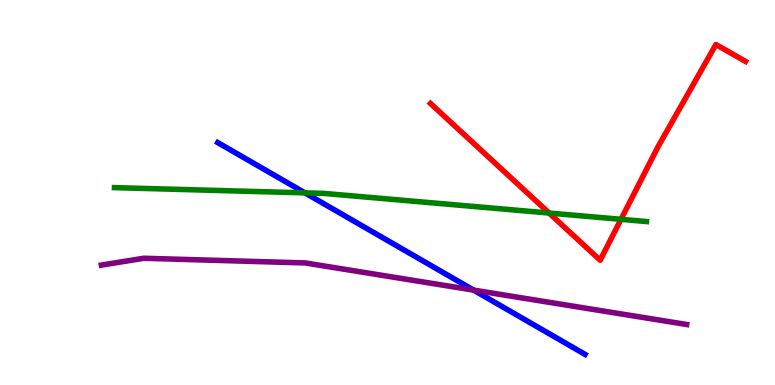[{'lines': ['blue', 'red'], 'intersections': []}, {'lines': ['green', 'red'], 'intersections': [{'x': 7.09, 'y': 4.47}, {'x': 8.01, 'y': 4.3}]}, {'lines': ['purple', 'red'], 'intersections': []}, {'lines': ['blue', 'green'], 'intersections': [{'x': 3.93, 'y': 4.99}]}, {'lines': ['blue', 'purple'], 'intersections': [{'x': 6.11, 'y': 2.46}]}, {'lines': ['green', 'purple'], 'intersections': []}]